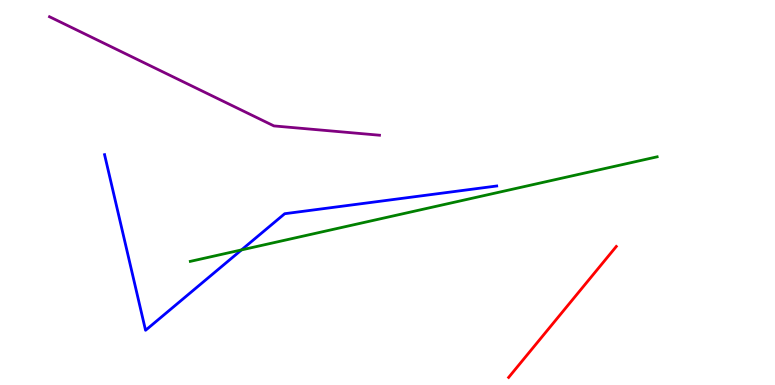[{'lines': ['blue', 'red'], 'intersections': []}, {'lines': ['green', 'red'], 'intersections': []}, {'lines': ['purple', 'red'], 'intersections': []}, {'lines': ['blue', 'green'], 'intersections': [{'x': 3.12, 'y': 3.51}]}, {'lines': ['blue', 'purple'], 'intersections': []}, {'lines': ['green', 'purple'], 'intersections': []}]